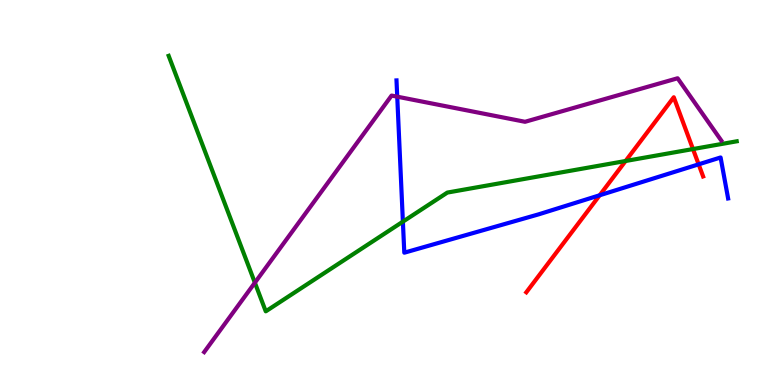[{'lines': ['blue', 'red'], 'intersections': [{'x': 7.74, 'y': 4.93}, {'x': 9.01, 'y': 5.73}]}, {'lines': ['green', 'red'], 'intersections': [{'x': 8.07, 'y': 5.82}, {'x': 8.94, 'y': 6.13}]}, {'lines': ['purple', 'red'], 'intersections': []}, {'lines': ['blue', 'green'], 'intersections': [{'x': 5.2, 'y': 4.24}]}, {'lines': ['blue', 'purple'], 'intersections': [{'x': 5.13, 'y': 7.49}]}, {'lines': ['green', 'purple'], 'intersections': [{'x': 3.29, 'y': 2.66}]}]